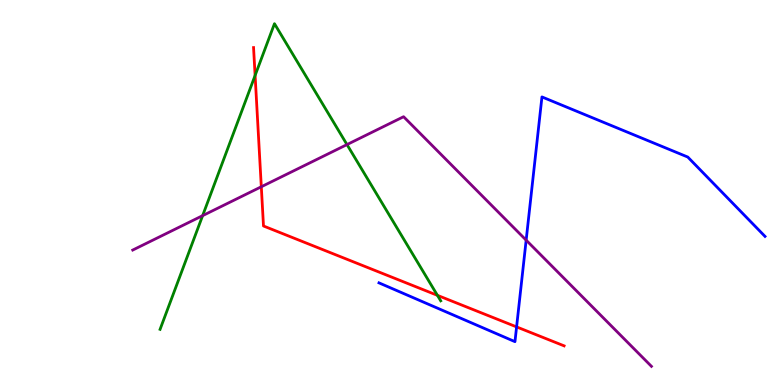[{'lines': ['blue', 'red'], 'intersections': [{'x': 6.67, 'y': 1.51}]}, {'lines': ['green', 'red'], 'intersections': [{'x': 3.29, 'y': 8.04}, {'x': 5.64, 'y': 2.33}]}, {'lines': ['purple', 'red'], 'intersections': [{'x': 3.37, 'y': 5.15}]}, {'lines': ['blue', 'green'], 'intersections': []}, {'lines': ['blue', 'purple'], 'intersections': [{'x': 6.79, 'y': 3.76}]}, {'lines': ['green', 'purple'], 'intersections': [{'x': 2.61, 'y': 4.4}, {'x': 4.48, 'y': 6.24}]}]